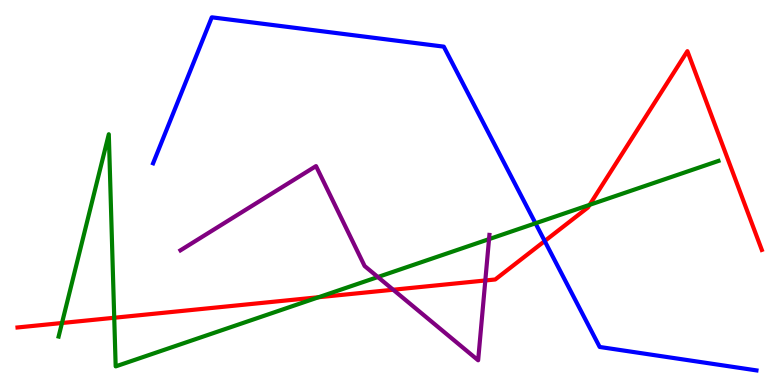[{'lines': ['blue', 'red'], 'intersections': [{'x': 7.03, 'y': 3.74}]}, {'lines': ['green', 'red'], 'intersections': [{'x': 0.8, 'y': 1.61}, {'x': 1.47, 'y': 1.75}, {'x': 4.11, 'y': 2.28}, {'x': 7.61, 'y': 4.68}]}, {'lines': ['purple', 'red'], 'intersections': [{'x': 5.07, 'y': 2.47}, {'x': 6.26, 'y': 2.71}]}, {'lines': ['blue', 'green'], 'intersections': [{'x': 6.91, 'y': 4.2}]}, {'lines': ['blue', 'purple'], 'intersections': []}, {'lines': ['green', 'purple'], 'intersections': [{'x': 4.88, 'y': 2.8}, {'x': 6.31, 'y': 3.79}]}]